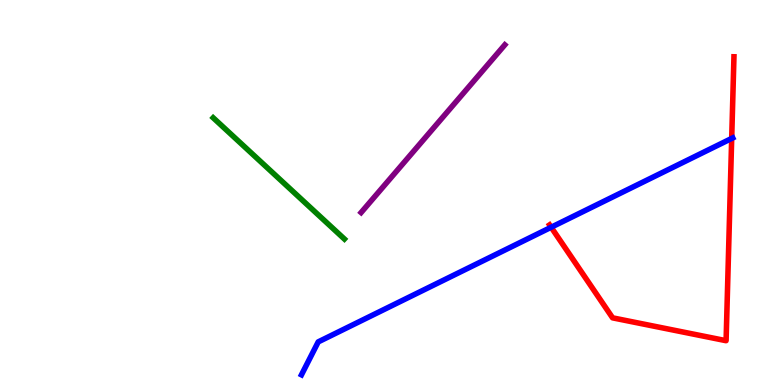[{'lines': ['blue', 'red'], 'intersections': [{'x': 7.11, 'y': 4.1}, {'x': 9.44, 'y': 6.4}]}, {'lines': ['green', 'red'], 'intersections': []}, {'lines': ['purple', 'red'], 'intersections': []}, {'lines': ['blue', 'green'], 'intersections': []}, {'lines': ['blue', 'purple'], 'intersections': []}, {'lines': ['green', 'purple'], 'intersections': []}]